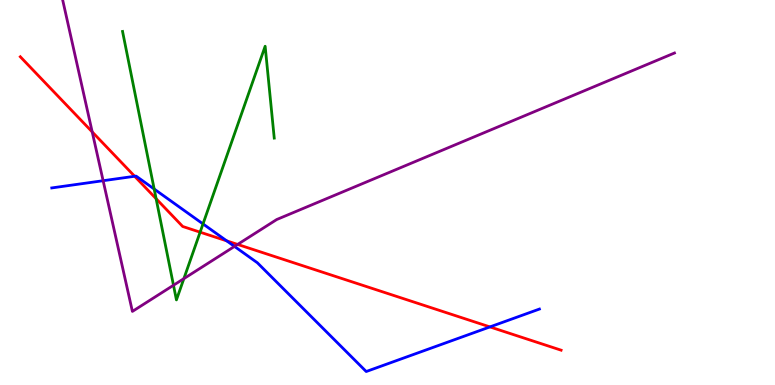[{'lines': ['blue', 'red'], 'intersections': [{'x': 1.74, 'y': 5.42}, {'x': 2.93, 'y': 3.74}, {'x': 6.32, 'y': 1.51}]}, {'lines': ['green', 'red'], 'intersections': [{'x': 2.01, 'y': 4.84}, {'x': 2.58, 'y': 3.97}]}, {'lines': ['purple', 'red'], 'intersections': [{'x': 1.19, 'y': 6.57}, {'x': 3.07, 'y': 3.65}]}, {'lines': ['blue', 'green'], 'intersections': [{'x': 1.99, 'y': 5.09}, {'x': 2.62, 'y': 4.18}]}, {'lines': ['blue', 'purple'], 'intersections': [{'x': 1.33, 'y': 5.31}, {'x': 3.03, 'y': 3.6}]}, {'lines': ['green', 'purple'], 'intersections': [{'x': 2.24, 'y': 2.59}, {'x': 2.37, 'y': 2.76}]}]